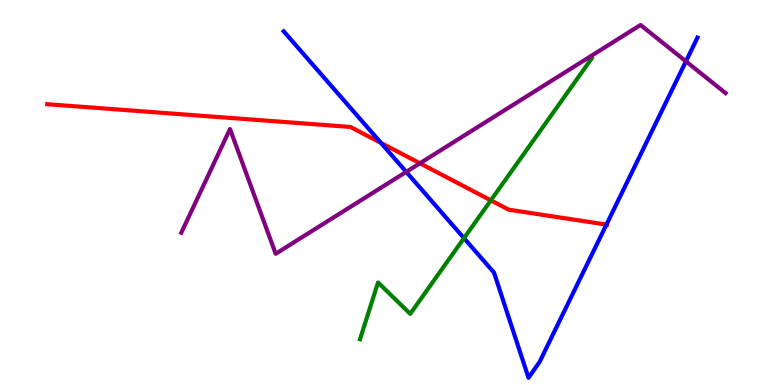[{'lines': ['blue', 'red'], 'intersections': [{'x': 4.92, 'y': 6.29}, {'x': 7.83, 'y': 4.17}]}, {'lines': ['green', 'red'], 'intersections': [{'x': 6.33, 'y': 4.8}]}, {'lines': ['purple', 'red'], 'intersections': [{'x': 5.42, 'y': 5.76}]}, {'lines': ['blue', 'green'], 'intersections': [{'x': 5.99, 'y': 3.81}]}, {'lines': ['blue', 'purple'], 'intersections': [{'x': 5.24, 'y': 5.54}, {'x': 8.85, 'y': 8.41}]}, {'lines': ['green', 'purple'], 'intersections': []}]